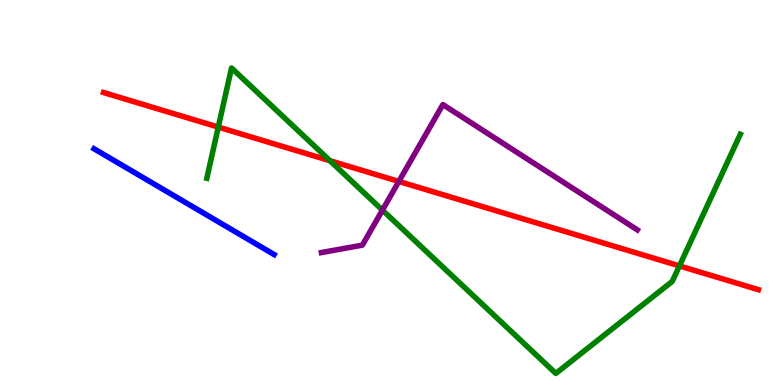[{'lines': ['blue', 'red'], 'intersections': []}, {'lines': ['green', 'red'], 'intersections': [{'x': 2.82, 'y': 6.7}, {'x': 4.26, 'y': 5.83}, {'x': 8.77, 'y': 3.09}]}, {'lines': ['purple', 'red'], 'intersections': [{'x': 5.15, 'y': 5.29}]}, {'lines': ['blue', 'green'], 'intersections': []}, {'lines': ['blue', 'purple'], 'intersections': []}, {'lines': ['green', 'purple'], 'intersections': [{'x': 4.93, 'y': 4.54}]}]